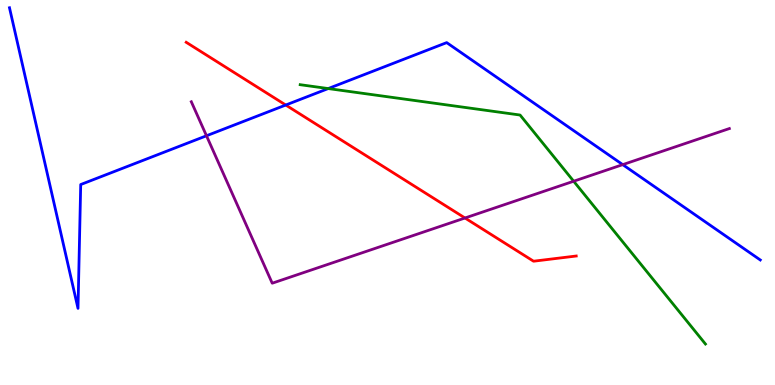[{'lines': ['blue', 'red'], 'intersections': [{'x': 3.69, 'y': 7.27}]}, {'lines': ['green', 'red'], 'intersections': []}, {'lines': ['purple', 'red'], 'intersections': [{'x': 6.0, 'y': 4.34}]}, {'lines': ['blue', 'green'], 'intersections': [{'x': 4.24, 'y': 7.7}]}, {'lines': ['blue', 'purple'], 'intersections': [{'x': 2.66, 'y': 6.47}, {'x': 8.04, 'y': 5.72}]}, {'lines': ['green', 'purple'], 'intersections': [{'x': 7.4, 'y': 5.29}]}]